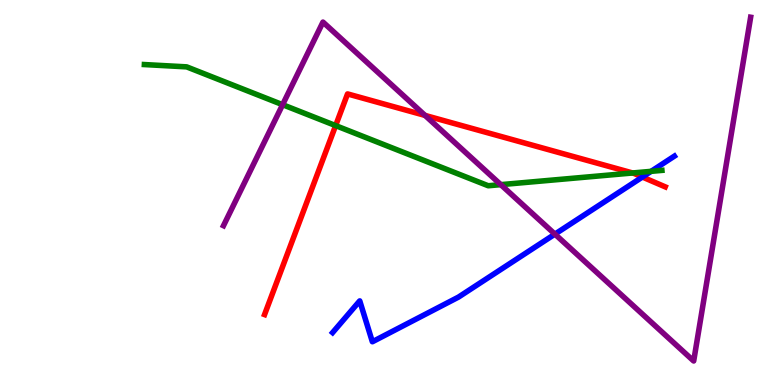[{'lines': ['blue', 'red'], 'intersections': [{'x': 8.29, 'y': 5.4}]}, {'lines': ['green', 'red'], 'intersections': [{'x': 4.33, 'y': 6.74}, {'x': 8.16, 'y': 5.51}]}, {'lines': ['purple', 'red'], 'intersections': [{'x': 5.48, 'y': 7.0}]}, {'lines': ['blue', 'green'], 'intersections': [{'x': 8.4, 'y': 5.55}]}, {'lines': ['blue', 'purple'], 'intersections': [{'x': 7.16, 'y': 3.92}]}, {'lines': ['green', 'purple'], 'intersections': [{'x': 3.65, 'y': 7.28}, {'x': 6.46, 'y': 5.2}]}]